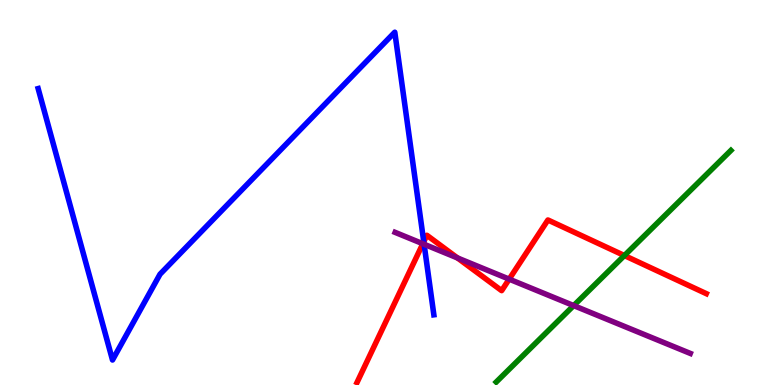[{'lines': ['blue', 'red'], 'intersections': [{'x': 5.47, 'y': 3.72}]}, {'lines': ['green', 'red'], 'intersections': [{'x': 8.06, 'y': 3.36}]}, {'lines': ['purple', 'red'], 'intersections': [{'x': 5.46, 'y': 3.67}, {'x': 5.9, 'y': 3.3}, {'x': 6.57, 'y': 2.75}]}, {'lines': ['blue', 'green'], 'intersections': []}, {'lines': ['blue', 'purple'], 'intersections': [{'x': 5.47, 'y': 3.66}]}, {'lines': ['green', 'purple'], 'intersections': [{'x': 7.4, 'y': 2.06}]}]